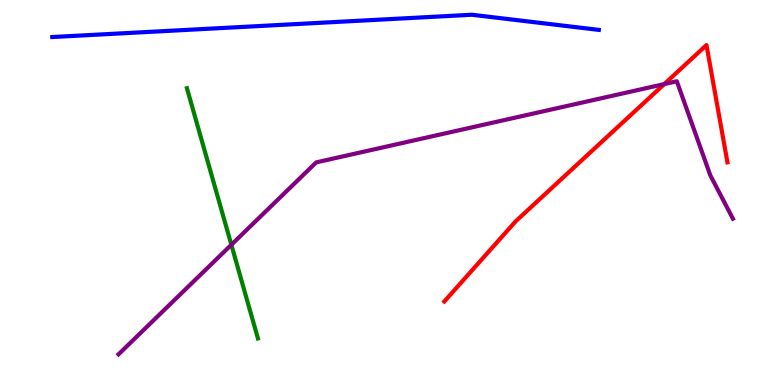[{'lines': ['blue', 'red'], 'intersections': []}, {'lines': ['green', 'red'], 'intersections': []}, {'lines': ['purple', 'red'], 'intersections': [{'x': 8.57, 'y': 7.82}]}, {'lines': ['blue', 'green'], 'intersections': []}, {'lines': ['blue', 'purple'], 'intersections': []}, {'lines': ['green', 'purple'], 'intersections': [{'x': 2.99, 'y': 3.64}]}]